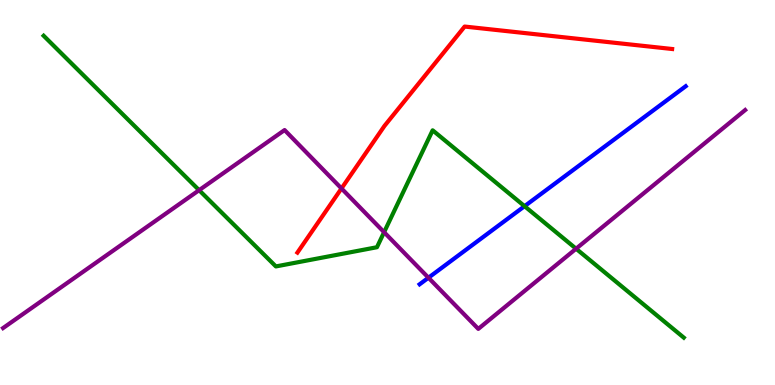[{'lines': ['blue', 'red'], 'intersections': []}, {'lines': ['green', 'red'], 'intersections': []}, {'lines': ['purple', 'red'], 'intersections': [{'x': 4.41, 'y': 5.1}]}, {'lines': ['blue', 'green'], 'intersections': [{'x': 6.77, 'y': 4.64}]}, {'lines': ['blue', 'purple'], 'intersections': [{'x': 5.53, 'y': 2.79}]}, {'lines': ['green', 'purple'], 'intersections': [{'x': 2.57, 'y': 5.06}, {'x': 4.96, 'y': 3.97}, {'x': 7.43, 'y': 3.54}]}]